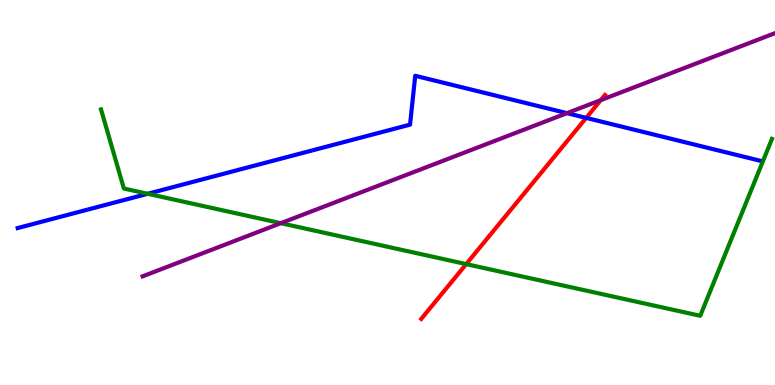[{'lines': ['blue', 'red'], 'intersections': [{'x': 7.56, 'y': 6.94}]}, {'lines': ['green', 'red'], 'intersections': [{'x': 6.02, 'y': 3.14}]}, {'lines': ['purple', 'red'], 'intersections': [{'x': 7.75, 'y': 7.4}]}, {'lines': ['blue', 'green'], 'intersections': [{'x': 1.91, 'y': 4.97}]}, {'lines': ['blue', 'purple'], 'intersections': [{'x': 7.32, 'y': 7.06}]}, {'lines': ['green', 'purple'], 'intersections': [{'x': 3.62, 'y': 4.2}]}]